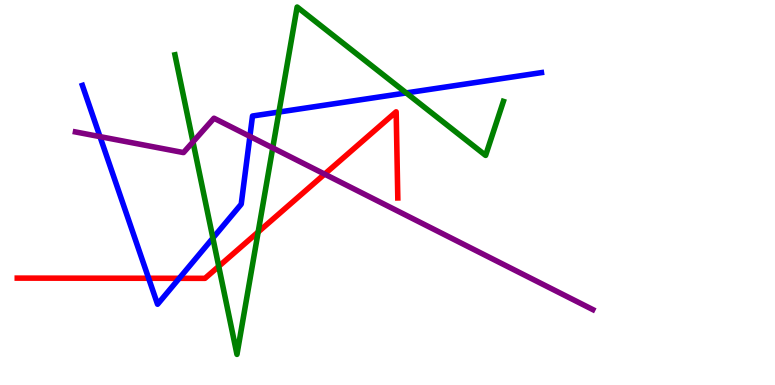[{'lines': ['blue', 'red'], 'intersections': [{'x': 1.92, 'y': 2.77}, {'x': 2.31, 'y': 2.77}]}, {'lines': ['green', 'red'], 'intersections': [{'x': 2.82, 'y': 3.08}, {'x': 3.33, 'y': 3.97}]}, {'lines': ['purple', 'red'], 'intersections': [{'x': 4.19, 'y': 5.48}]}, {'lines': ['blue', 'green'], 'intersections': [{'x': 2.75, 'y': 3.82}, {'x': 3.6, 'y': 7.09}, {'x': 5.24, 'y': 7.59}]}, {'lines': ['blue', 'purple'], 'intersections': [{'x': 1.29, 'y': 6.45}, {'x': 3.22, 'y': 6.46}]}, {'lines': ['green', 'purple'], 'intersections': [{'x': 2.49, 'y': 6.31}, {'x': 3.52, 'y': 6.16}]}]